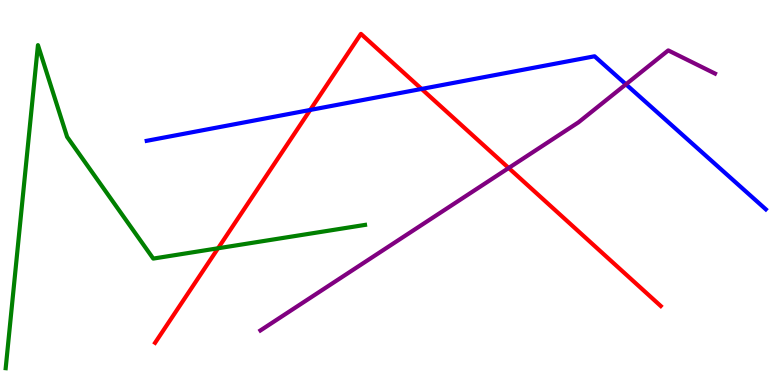[{'lines': ['blue', 'red'], 'intersections': [{'x': 4.0, 'y': 7.14}, {'x': 5.44, 'y': 7.69}]}, {'lines': ['green', 'red'], 'intersections': [{'x': 2.81, 'y': 3.55}]}, {'lines': ['purple', 'red'], 'intersections': [{'x': 6.56, 'y': 5.64}]}, {'lines': ['blue', 'green'], 'intersections': []}, {'lines': ['blue', 'purple'], 'intersections': [{'x': 8.08, 'y': 7.81}]}, {'lines': ['green', 'purple'], 'intersections': []}]